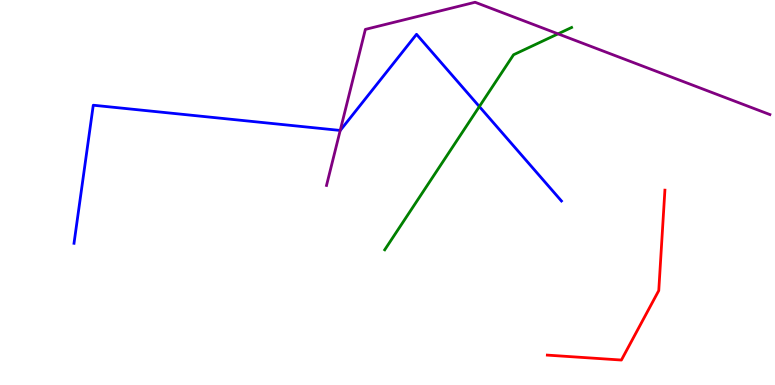[{'lines': ['blue', 'red'], 'intersections': []}, {'lines': ['green', 'red'], 'intersections': []}, {'lines': ['purple', 'red'], 'intersections': []}, {'lines': ['blue', 'green'], 'intersections': [{'x': 6.19, 'y': 7.23}]}, {'lines': ['blue', 'purple'], 'intersections': [{'x': 4.39, 'y': 6.61}]}, {'lines': ['green', 'purple'], 'intersections': [{'x': 7.2, 'y': 9.12}]}]